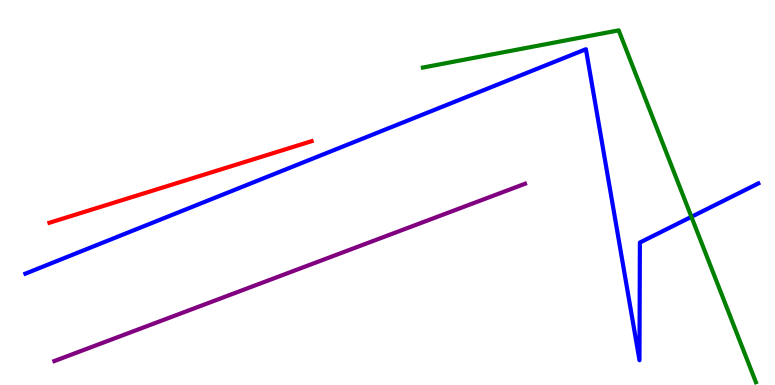[{'lines': ['blue', 'red'], 'intersections': []}, {'lines': ['green', 'red'], 'intersections': []}, {'lines': ['purple', 'red'], 'intersections': []}, {'lines': ['blue', 'green'], 'intersections': [{'x': 8.92, 'y': 4.37}]}, {'lines': ['blue', 'purple'], 'intersections': []}, {'lines': ['green', 'purple'], 'intersections': []}]